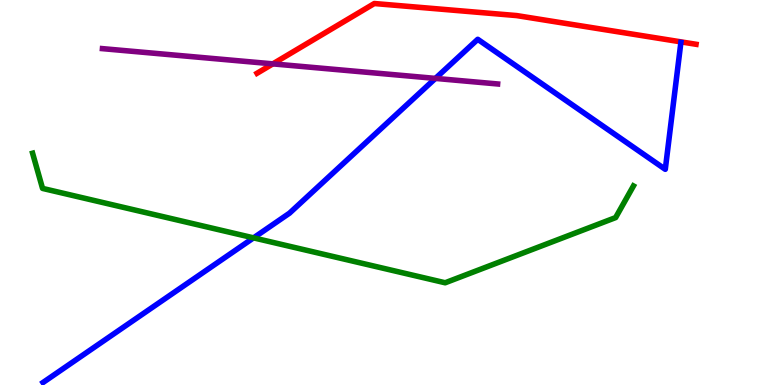[{'lines': ['blue', 'red'], 'intersections': []}, {'lines': ['green', 'red'], 'intersections': []}, {'lines': ['purple', 'red'], 'intersections': [{'x': 3.52, 'y': 8.34}]}, {'lines': ['blue', 'green'], 'intersections': [{'x': 3.27, 'y': 3.82}]}, {'lines': ['blue', 'purple'], 'intersections': [{'x': 5.62, 'y': 7.96}]}, {'lines': ['green', 'purple'], 'intersections': []}]